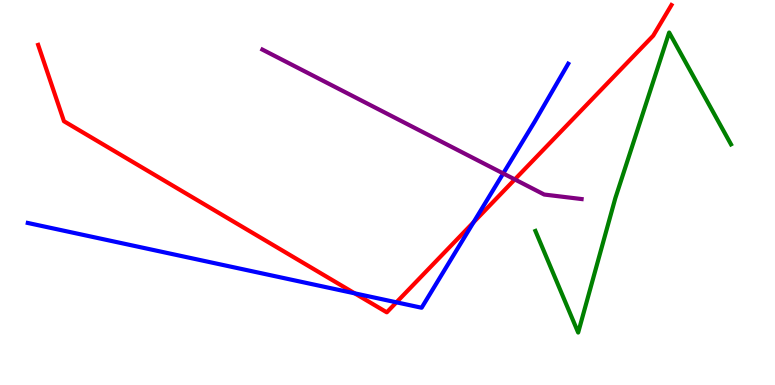[{'lines': ['blue', 'red'], 'intersections': [{'x': 4.58, 'y': 2.38}, {'x': 5.12, 'y': 2.15}, {'x': 6.11, 'y': 4.23}]}, {'lines': ['green', 'red'], 'intersections': []}, {'lines': ['purple', 'red'], 'intersections': [{'x': 6.64, 'y': 5.34}]}, {'lines': ['blue', 'green'], 'intersections': []}, {'lines': ['blue', 'purple'], 'intersections': [{'x': 6.49, 'y': 5.49}]}, {'lines': ['green', 'purple'], 'intersections': []}]